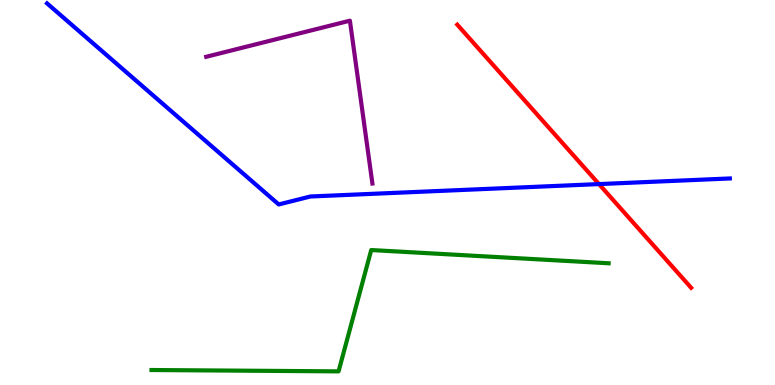[{'lines': ['blue', 'red'], 'intersections': [{'x': 7.73, 'y': 5.22}]}, {'lines': ['green', 'red'], 'intersections': []}, {'lines': ['purple', 'red'], 'intersections': []}, {'lines': ['blue', 'green'], 'intersections': []}, {'lines': ['blue', 'purple'], 'intersections': []}, {'lines': ['green', 'purple'], 'intersections': []}]